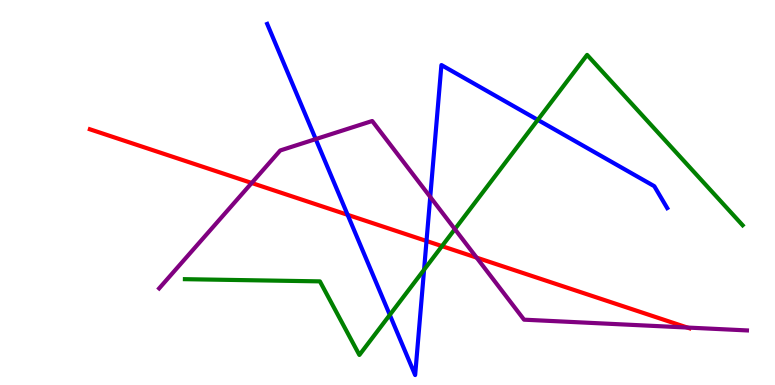[{'lines': ['blue', 'red'], 'intersections': [{'x': 4.49, 'y': 4.42}, {'x': 5.5, 'y': 3.74}]}, {'lines': ['green', 'red'], 'intersections': [{'x': 5.7, 'y': 3.61}]}, {'lines': ['purple', 'red'], 'intersections': [{'x': 3.25, 'y': 5.25}, {'x': 6.15, 'y': 3.31}, {'x': 8.87, 'y': 1.49}]}, {'lines': ['blue', 'green'], 'intersections': [{'x': 5.03, 'y': 1.82}, {'x': 5.47, 'y': 2.99}, {'x': 6.94, 'y': 6.89}]}, {'lines': ['blue', 'purple'], 'intersections': [{'x': 4.07, 'y': 6.39}, {'x': 5.55, 'y': 4.88}]}, {'lines': ['green', 'purple'], 'intersections': [{'x': 5.87, 'y': 4.05}]}]